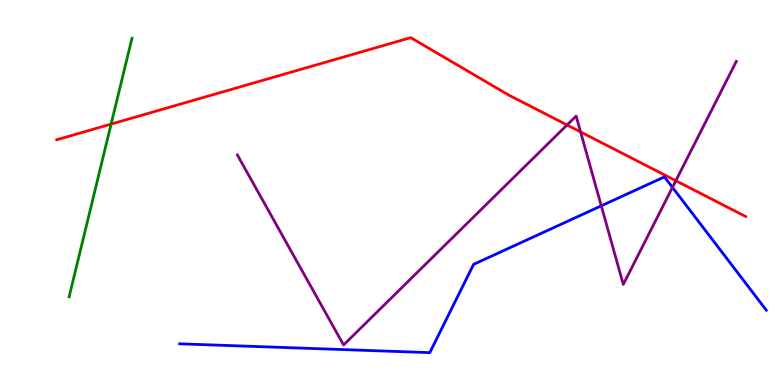[{'lines': ['blue', 'red'], 'intersections': []}, {'lines': ['green', 'red'], 'intersections': [{'x': 1.43, 'y': 6.78}]}, {'lines': ['purple', 'red'], 'intersections': [{'x': 7.32, 'y': 6.75}, {'x': 7.49, 'y': 6.57}, {'x': 8.72, 'y': 5.31}]}, {'lines': ['blue', 'green'], 'intersections': []}, {'lines': ['blue', 'purple'], 'intersections': [{'x': 7.76, 'y': 4.65}, {'x': 8.68, 'y': 5.13}]}, {'lines': ['green', 'purple'], 'intersections': []}]